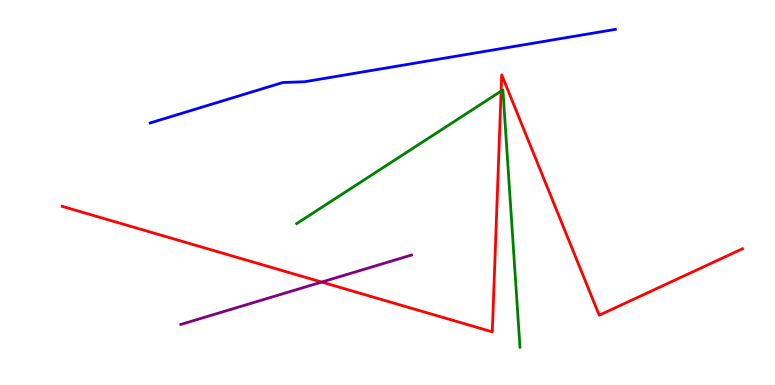[{'lines': ['blue', 'red'], 'intersections': []}, {'lines': ['green', 'red'], 'intersections': [{'x': 6.47, 'y': 7.63}]}, {'lines': ['purple', 'red'], 'intersections': [{'x': 4.15, 'y': 2.67}]}, {'lines': ['blue', 'green'], 'intersections': []}, {'lines': ['blue', 'purple'], 'intersections': []}, {'lines': ['green', 'purple'], 'intersections': []}]